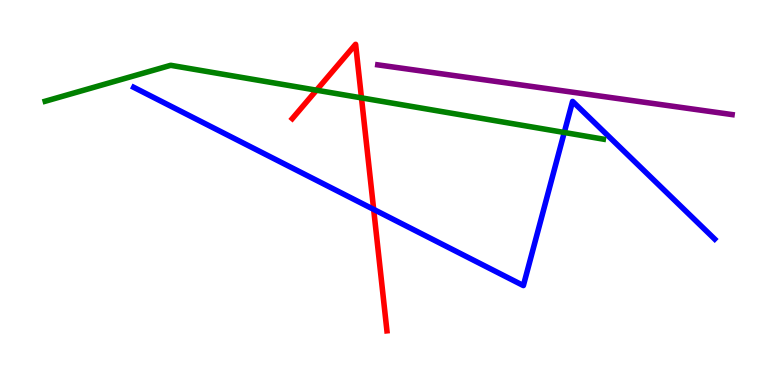[{'lines': ['blue', 'red'], 'intersections': [{'x': 4.82, 'y': 4.56}]}, {'lines': ['green', 'red'], 'intersections': [{'x': 4.08, 'y': 7.66}, {'x': 4.66, 'y': 7.46}]}, {'lines': ['purple', 'red'], 'intersections': []}, {'lines': ['blue', 'green'], 'intersections': [{'x': 7.28, 'y': 6.56}]}, {'lines': ['blue', 'purple'], 'intersections': []}, {'lines': ['green', 'purple'], 'intersections': []}]